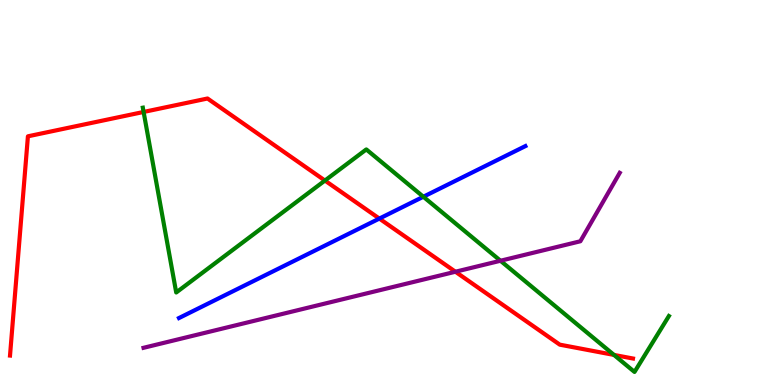[{'lines': ['blue', 'red'], 'intersections': [{'x': 4.89, 'y': 4.32}]}, {'lines': ['green', 'red'], 'intersections': [{'x': 1.85, 'y': 7.09}, {'x': 4.19, 'y': 5.31}, {'x': 7.92, 'y': 0.781}]}, {'lines': ['purple', 'red'], 'intersections': [{'x': 5.88, 'y': 2.94}]}, {'lines': ['blue', 'green'], 'intersections': [{'x': 5.46, 'y': 4.89}]}, {'lines': ['blue', 'purple'], 'intersections': []}, {'lines': ['green', 'purple'], 'intersections': [{'x': 6.46, 'y': 3.23}]}]